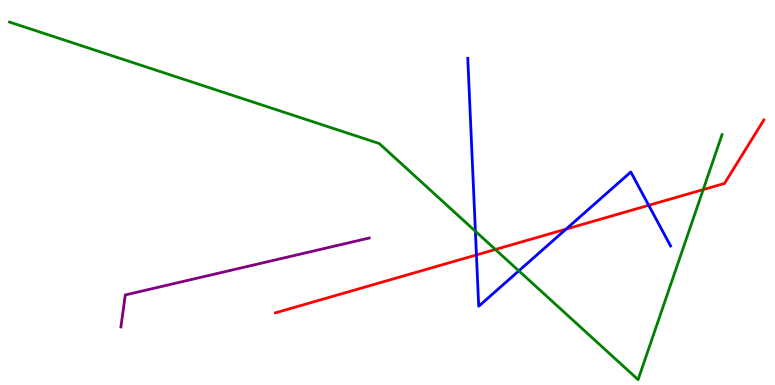[{'lines': ['blue', 'red'], 'intersections': [{'x': 6.15, 'y': 3.38}, {'x': 7.3, 'y': 4.05}, {'x': 8.37, 'y': 4.67}]}, {'lines': ['green', 'red'], 'intersections': [{'x': 6.39, 'y': 3.52}, {'x': 9.07, 'y': 5.08}]}, {'lines': ['purple', 'red'], 'intersections': []}, {'lines': ['blue', 'green'], 'intersections': [{'x': 6.13, 'y': 3.99}, {'x': 6.69, 'y': 2.97}]}, {'lines': ['blue', 'purple'], 'intersections': []}, {'lines': ['green', 'purple'], 'intersections': []}]